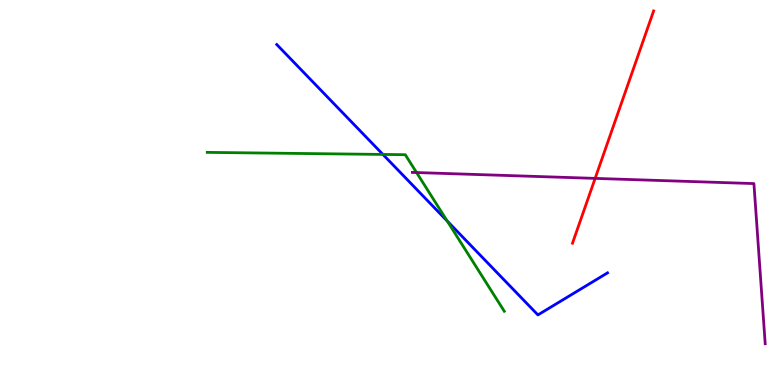[{'lines': ['blue', 'red'], 'intersections': []}, {'lines': ['green', 'red'], 'intersections': []}, {'lines': ['purple', 'red'], 'intersections': [{'x': 7.68, 'y': 5.37}]}, {'lines': ['blue', 'green'], 'intersections': [{'x': 4.94, 'y': 5.99}, {'x': 5.77, 'y': 4.26}]}, {'lines': ['blue', 'purple'], 'intersections': []}, {'lines': ['green', 'purple'], 'intersections': [{'x': 5.37, 'y': 5.52}]}]